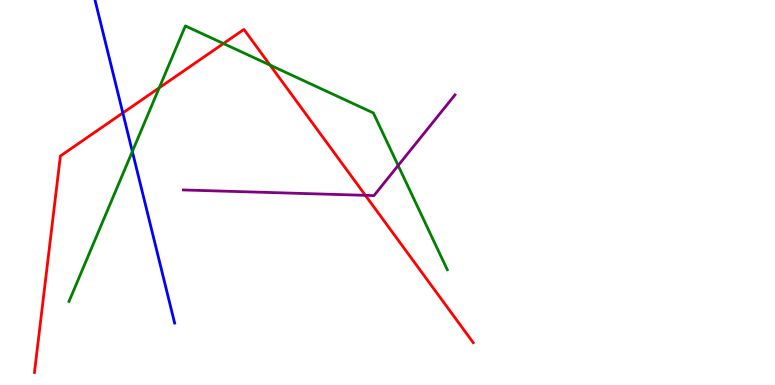[{'lines': ['blue', 'red'], 'intersections': [{'x': 1.58, 'y': 7.07}]}, {'lines': ['green', 'red'], 'intersections': [{'x': 2.05, 'y': 7.72}, {'x': 2.88, 'y': 8.87}, {'x': 3.48, 'y': 8.31}]}, {'lines': ['purple', 'red'], 'intersections': [{'x': 4.71, 'y': 4.93}]}, {'lines': ['blue', 'green'], 'intersections': [{'x': 1.71, 'y': 6.07}]}, {'lines': ['blue', 'purple'], 'intersections': []}, {'lines': ['green', 'purple'], 'intersections': [{'x': 5.14, 'y': 5.7}]}]